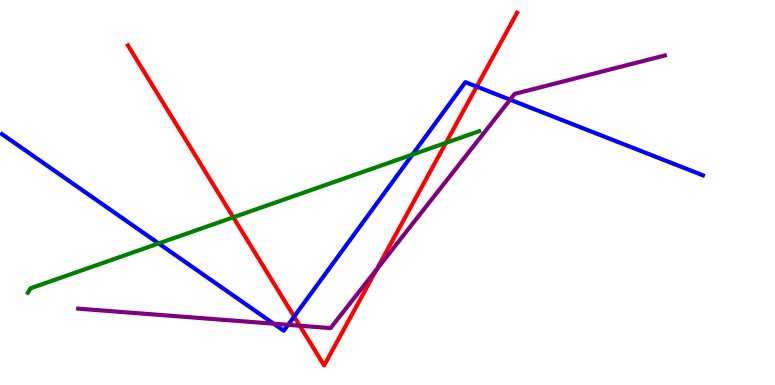[{'lines': ['blue', 'red'], 'intersections': [{'x': 3.8, 'y': 1.78}, {'x': 6.15, 'y': 7.75}]}, {'lines': ['green', 'red'], 'intersections': [{'x': 3.01, 'y': 4.36}, {'x': 5.75, 'y': 6.29}]}, {'lines': ['purple', 'red'], 'intersections': [{'x': 3.87, 'y': 1.54}, {'x': 4.86, 'y': 3.0}]}, {'lines': ['blue', 'green'], 'intersections': [{'x': 2.05, 'y': 3.68}, {'x': 5.32, 'y': 5.99}]}, {'lines': ['blue', 'purple'], 'intersections': [{'x': 3.53, 'y': 1.59}, {'x': 3.72, 'y': 1.56}, {'x': 6.58, 'y': 7.41}]}, {'lines': ['green', 'purple'], 'intersections': []}]